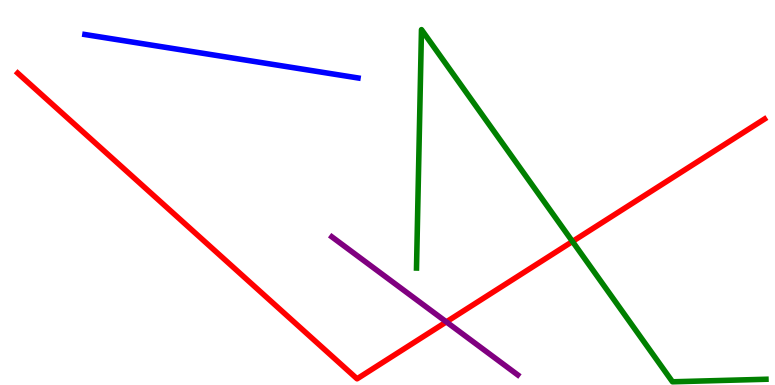[{'lines': ['blue', 'red'], 'intersections': []}, {'lines': ['green', 'red'], 'intersections': [{'x': 7.39, 'y': 3.73}]}, {'lines': ['purple', 'red'], 'intersections': [{'x': 5.76, 'y': 1.64}]}, {'lines': ['blue', 'green'], 'intersections': []}, {'lines': ['blue', 'purple'], 'intersections': []}, {'lines': ['green', 'purple'], 'intersections': []}]